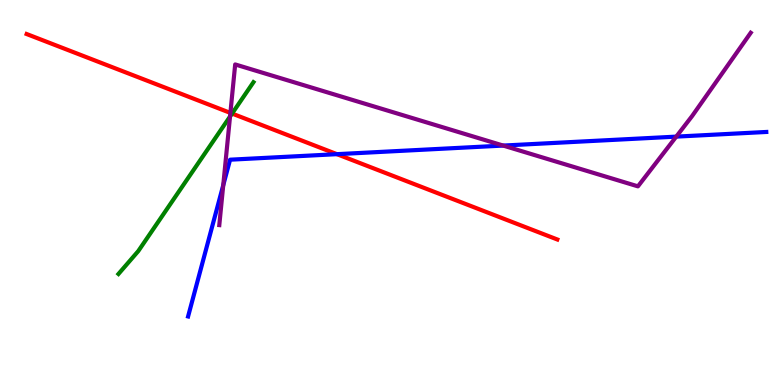[{'lines': ['blue', 'red'], 'intersections': [{'x': 4.35, 'y': 6.0}]}, {'lines': ['green', 'red'], 'intersections': [{'x': 2.99, 'y': 7.05}]}, {'lines': ['purple', 'red'], 'intersections': [{'x': 2.97, 'y': 7.07}]}, {'lines': ['blue', 'green'], 'intersections': []}, {'lines': ['blue', 'purple'], 'intersections': [{'x': 2.88, 'y': 5.19}, {'x': 6.49, 'y': 6.22}, {'x': 8.73, 'y': 6.45}]}, {'lines': ['green', 'purple'], 'intersections': [{'x': 2.97, 'y': 6.97}]}]